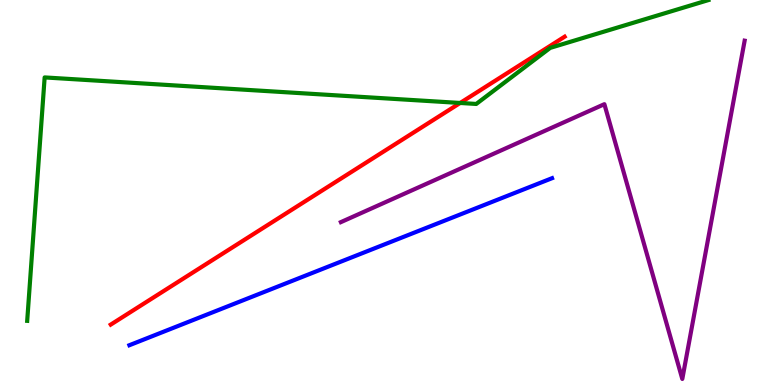[{'lines': ['blue', 'red'], 'intersections': []}, {'lines': ['green', 'red'], 'intersections': [{'x': 5.94, 'y': 7.33}]}, {'lines': ['purple', 'red'], 'intersections': []}, {'lines': ['blue', 'green'], 'intersections': []}, {'lines': ['blue', 'purple'], 'intersections': []}, {'lines': ['green', 'purple'], 'intersections': []}]